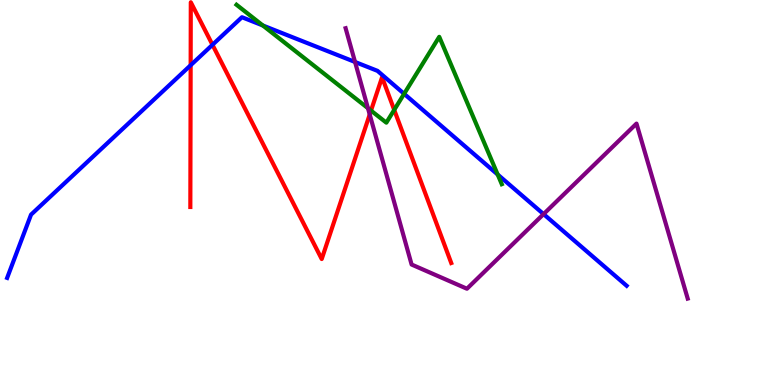[{'lines': ['blue', 'red'], 'intersections': [{'x': 2.46, 'y': 8.31}, {'x': 2.74, 'y': 8.84}]}, {'lines': ['green', 'red'], 'intersections': [{'x': 4.79, 'y': 7.13}, {'x': 5.09, 'y': 7.15}]}, {'lines': ['purple', 'red'], 'intersections': [{'x': 4.77, 'y': 7.03}]}, {'lines': ['blue', 'green'], 'intersections': [{'x': 3.39, 'y': 9.34}, {'x': 5.21, 'y': 7.56}, {'x': 6.42, 'y': 5.47}]}, {'lines': ['blue', 'purple'], 'intersections': [{'x': 4.58, 'y': 8.39}, {'x': 7.01, 'y': 4.44}]}, {'lines': ['green', 'purple'], 'intersections': [{'x': 4.75, 'y': 7.19}]}]